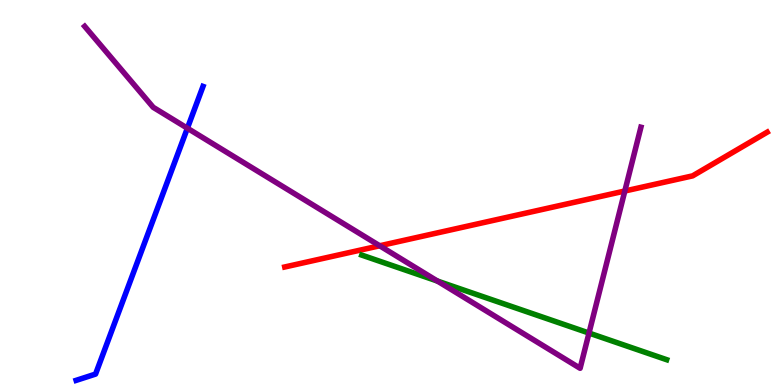[{'lines': ['blue', 'red'], 'intersections': []}, {'lines': ['green', 'red'], 'intersections': []}, {'lines': ['purple', 'red'], 'intersections': [{'x': 4.9, 'y': 3.62}, {'x': 8.06, 'y': 5.04}]}, {'lines': ['blue', 'green'], 'intersections': []}, {'lines': ['blue', 'purple'], 'intersections': [{'x': 2.42, 'y': 6.67}]}, {'lines': ['green', 'purple'], 'intersections': [{'x': 5.64, 'y': 2.7}, {'x': 7.6, 'y': 1.35}]}]